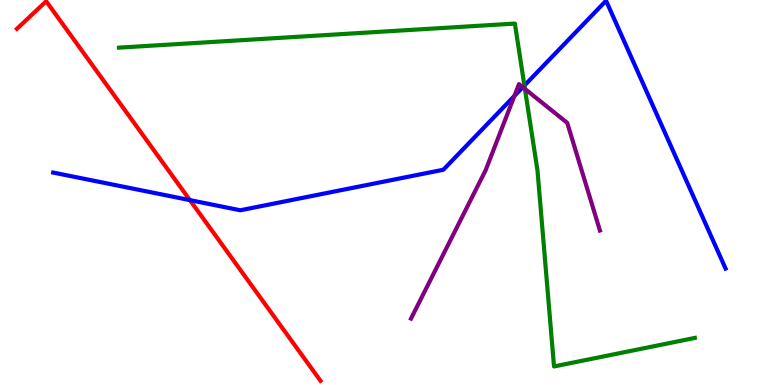[{'lines': ['blue', 'red'], 'intersections': [{'x': 2.45, 'y': 4.8}]}, {'lines': ['green', 'red'], 'intersections': []}, {'lines': ['purple', 'red'], 'intersections': []}, {'lines': ['blue', 'green'], 'intersections': [{'x': 6.77, 'y': 7.78}]}, {'lines': ['blue', 'purple'], 'intersections': [{'x': 6.64, 'y': 7.51}, {'x': 6.75, 'y': 7.73}]}, {'lines': ['green', 'purple'], 'intersections': [{'x': 6.77, 'y': 7.69}]}]